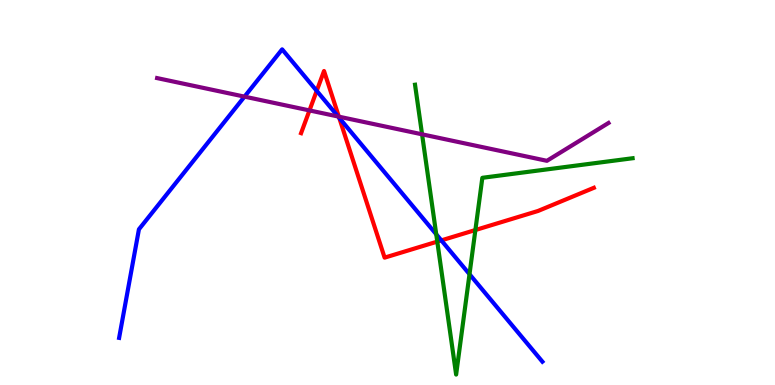[{'lines': ['blue', 'red'], 'intersections': [{'x': 4.09, 'y': 7.64}, {'x': 4.38, 'y': 6.94}, {'x': 5.69, 'y': 3.76}]}, {'lines': ['green', 'red'], 'intersections': [{'x': 5.64, 'y': 3.72}, {'x': 6.13, 'y': 4.03}]}, {'lines': ['purple', 'red'], 'intersections': [{'x': 3.99, 'y': 7.13}, {'x': 4.37, 'y': 6.97}]}, {'lines': ['blue', 'green'], 'intersections': [{'x': 5.63, 'y': 3.91}, {'x': 6.06, 'y': 2.88}]}, {'lines': ['blue', 'purple'], 'intersections': [{'x': 3.15, 'y': 7.49}, {'x': 4.36, 'y': 6.97}]}, {'lines': ['green', 'purple'], 'intersections': [{'x': 5.45, 'y': 6.51}]}]